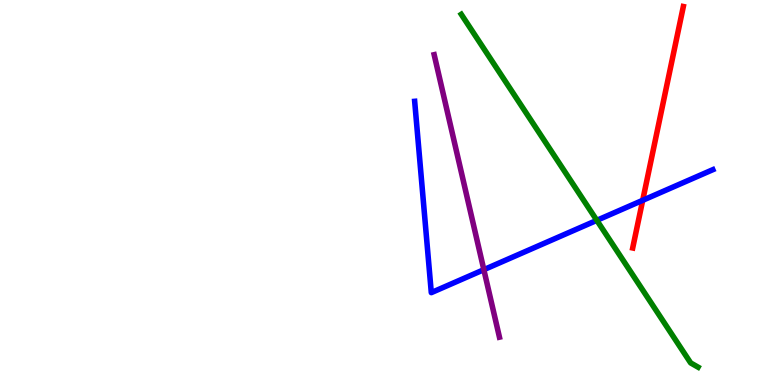[{'lines': ['blue', 'red'], 'intersections': [{'x': 8.29, 'y': 4.8}]}, {'lines': ['green', 'red'], 'intersections': []}, {'lines': ['purple', 'red'], 'intersections': []}, {'lines': ['blue', 'green'], 'intersections': [{'x': 7.7, 'y': 4.28}]}, {'lines': ['blue', 'purple'], 'intersections': [{'x': 6.24, 'y': 3.0}]}, {'lines': ['green', 'purple'], 'intersections': []}]